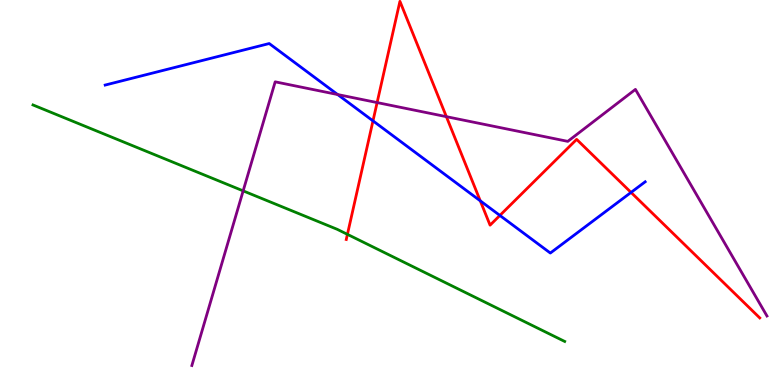[{'lines': ['blue', 'red'], 'intersections': [{'x': 4.81, 'y': 6.86}, {'x': 6.2, 'y': 4.78}, {'x': 6.45, 'y': 4.4}, {'x': 8.14, 'y': 5.0}]}, {'lines': ['green', 'red'], 'intersections': [{'x': 4.48, 'y': 3.91}]}, {'lines': ['purple', 'red'], 'intersections': [{'x': 4.87, 'y': 7.34}, {'x': 5.76, 'y': 6.97}]}, {'lines': ['blue', 'green'], 'intersections': []}, {'lines': ['blue', 'purple'], 'intersections': [{'x': 4.36, 'y': 7.54}]}, {'lines': ['green', 'purple'], 'intersections': [{'x': 3.14, 'y': 5.04}]}]